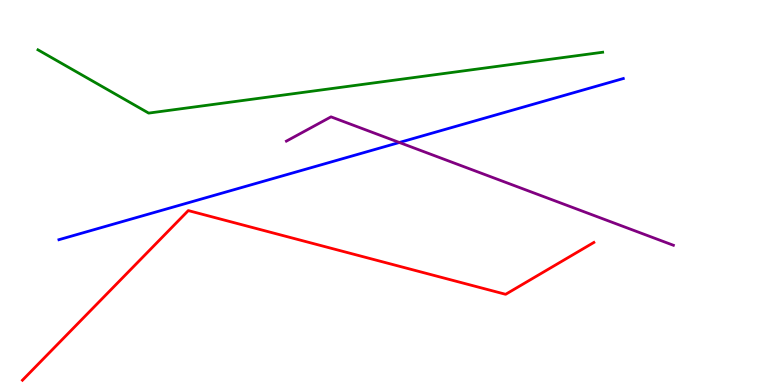[{'lines': ['blue', 'red'], 'intersections': []}, {'lines': ['green', 'red'], 'intersections': []}, {'lines': ['purple', 'red'], 'intersections': []}, {'lines': ['blue', 'green'], 'intersections': []}, {'lines': ['blue', 'purple'], 'intersections': [{'x': 5.15, 'y': 6.3}]}, {'lines': ['green', 'purple'], 'intersections': []}]